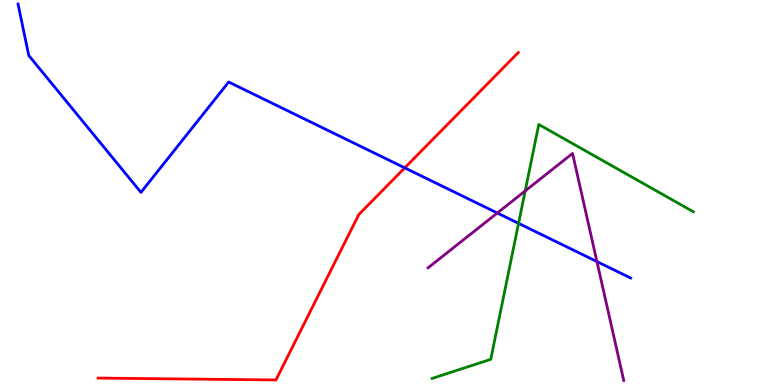[{'lines': ['blue', 'red'], 'intersections': [{'x': 5.22, 'y': 5.64}]}, {'lines': ['green', 'red'], 'intersections': []}, {'lines': ['purple', 'red'], 'intersections': []}, {'lines': ['blue', 'green'], 'intersections': [{'x': 6.69, 'y': 4.2}]}, {'lines': ['blue', 'purple'], 'intersections': [{'x': 6.42, 'y': 4.47}, {'x': 7.7, 'y': 3.21}]}, {'lines': ['green', 'purple'], 'intersections': [{'x': 6.78, 'y': 5.04}]}]